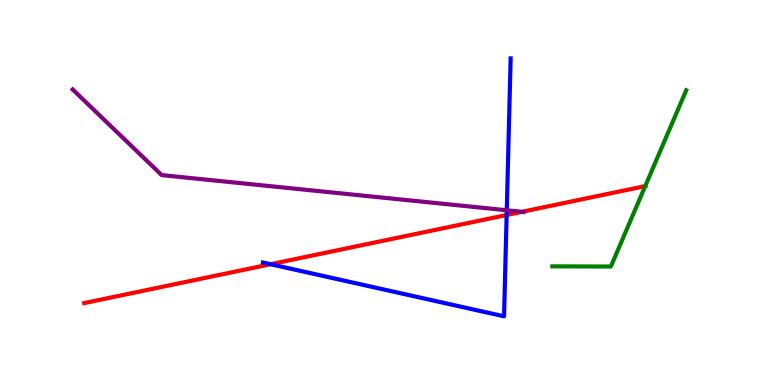[{'lines': ['blue', 'red'], 'intersections': [{'x': 3.49, 'y': 3.14}, {'x': 6.54, 'y': 4.42}]}, {'lines': ['green', 'red'], 'intersections': [{'x': 8.33, 'y': 5.17}]}, {'lines': ['purple', 'red'], 'intersections': [{'x': 6.73, 'y': 4.5}]}, {'lines': ['blue', 'green'], 'intersections': []}, {'lines': ['blue', 'purple'], 'intersections': [{'x': 6.54, 'y': 4.54}]}, {'lines': ['green', 'purple'], 'intersections': []}]